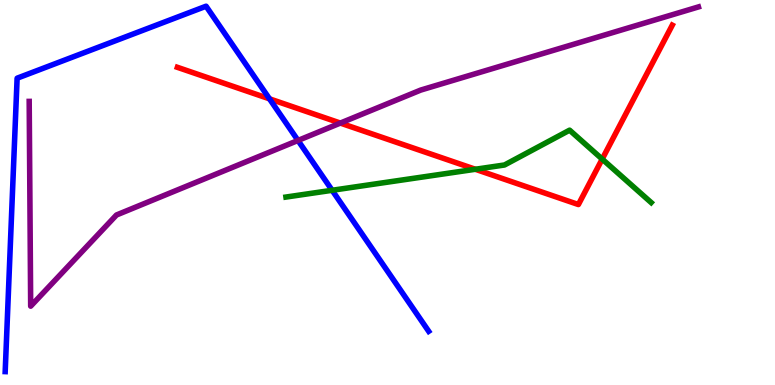[{'lines': ['blue', 'red'], 'intersections': [{'x': 3.48, 'y': 7.43}]}, {'lines': ['green', 'red'], 'intersections': [{'x': 6.13, 'y': 5.6}, {'x': 7.77, 'y': 5.87}]}, {'lines': ['purple', 'red'], 'intersections': [{'x': 4.39, 'y': 6.8}]}, {'lines': ['blue', 'green'], 'intersections': [{'x': 4.29, 'y': 5.06}]}, {'lines': ['blue', 'purple'], 'intersections': [{'x': 3.85, 'y': 6.35}]}, {'lines': ['green', 'purple'], 'intersections': []}]